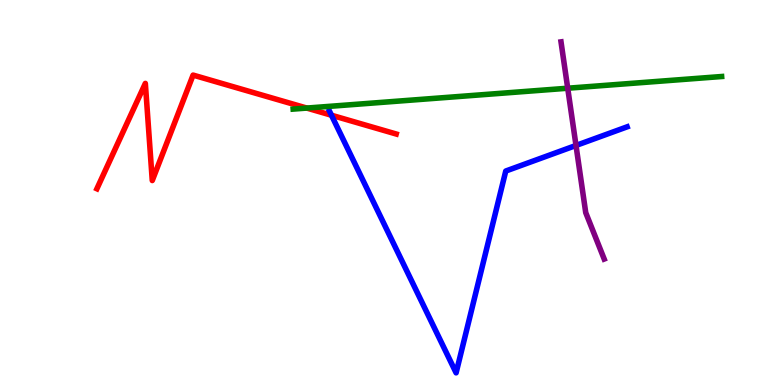[{'lines': ['blue', 'red'], 'intersections': [{'x': 4.28, 'y': 7.01}]}, {'lines': ['green', 'red'], 'intersections': [{'x': 3.96, 'y': 7.19}]}, {'lines': ['purple', 'red'], 'intersections': []}, {'lines': ['blue', 'green'], 'intersections': []}, {'lines': ['blue', 'purple'], 'intersections': [{'x': 7.43, 'y': 6.22}]}, {'lines': ['green', 'purple'], 'intersections': [{'x': 7.33, 'y': 7.71}]}]